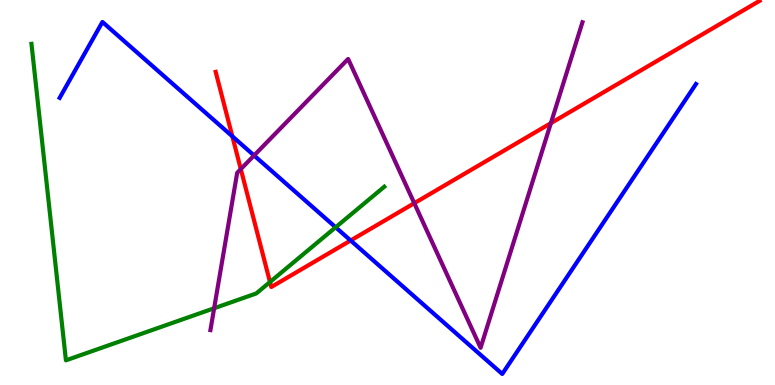[{'lines': ['blue', 'red'], 'intersections': [{'x': 3.0, 'y': 6.46}, {'x': 4.52, 'y': 3.75}]}, {'lines': ['green', 'red'], 'intersections': [{'x': 3.48, 'y': 2.67}]}, {'lines': ['purple', 'red'], 'intersections': [{'x': 3.11, 'y': 5.61}, {'x': 5.35, 'y': 4.72}, {'x': 7.11, 'y': 6.8}]}, {'lines': ['blue', 'green'], 'intersections': [{'x': 4.33, 'y': 4.1}]}, {'lines': ['blue', 'purple'], 'intersections': [{'x': 3.28, 'y': 5.96}]}, {'lines': ['green', 'purple'], 'intersections': [{'x': 2.76, 'y': 1.99}]}]